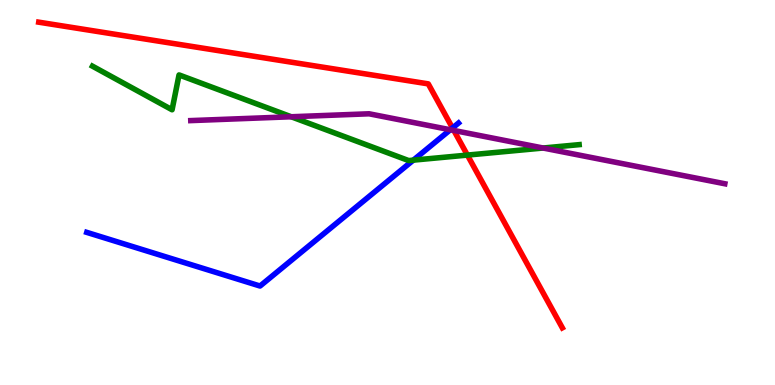[{'lines': ['blue', 'red'], 'intersections': [{'x': 5.84, 'y': 6.68}]}, {'lines': ['green', 'red'], 'intersections': [{'x': 6.03, 'y': 5.97}]}, {'lines': ['purple', 'red'], 'intersections': [{'x': 5.86, 'y': 6.61}]}, {'lines': ['blue', 'green'], 'intersections': [{'x': 5.33, 'y': 5.84}]}, {'lines': ['blue', 'purple'], 'intersections': [{'x': 5.81, 'y': 6.63}]}, {'lines': ['green', 'purple'], 'intersections': [{'x': 3.76, 'y': 6.97}, {'x': 7.01, 'y': 6.16}]}]